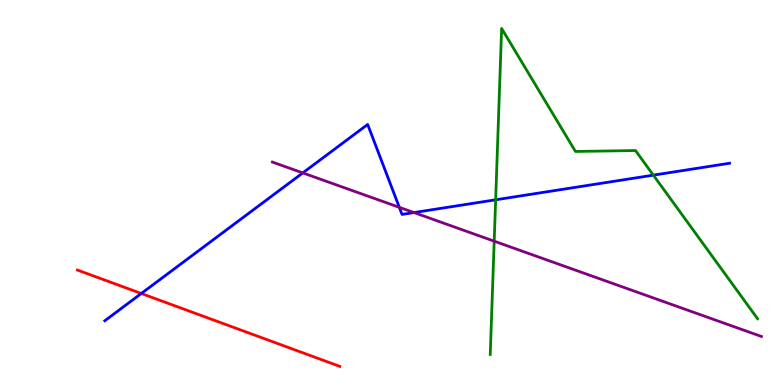[{'lines': ['blue', 'red'], 'intersections': [{'x': 1.82, 'y': 2.38}]}, {'lines': ['green', 'red'], 'intersections': []}, {'lines': ['purple', 'red'], 'intersections': []}, {'lines': ['blue', 'green'], 'intersections': [{'x': 6.4, 'y': 4.81}, {'x': 8.43, 'y': 5.45}]}, {'lines': ['blue', 'purple'], 'intersections': [{'x': 3.91, 'y': 5.51}, {'x': 5.15, 'y': 4.61}, {'x': 5.34, 'y': 4.48}]}, {'lines': ['green', 'purple'], 'intersections': [{'x': 6.38, 'y': 3.74}]}]